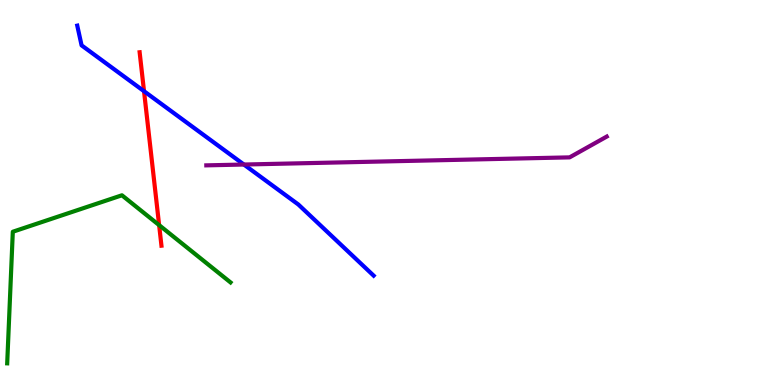[{'lines': ['blue', 'red'], 'intersections': [{'x': 1.86, 'y': 7.63}]}, {'lines': ['green', 'red'], 'intersections': [{'x': 2.05, 'y': 4.15}]}, {'lines': ['purple', 'red'], 'intersections': []}, {'lines': ['blue', 'green'], 'intersections': []}, {'lines': ['blue', 'purple'], 'intersections': [{'x': 3.15, 'y': 5.73}]}, {'lines': ['green', 'purple'], 'intersections': []}]